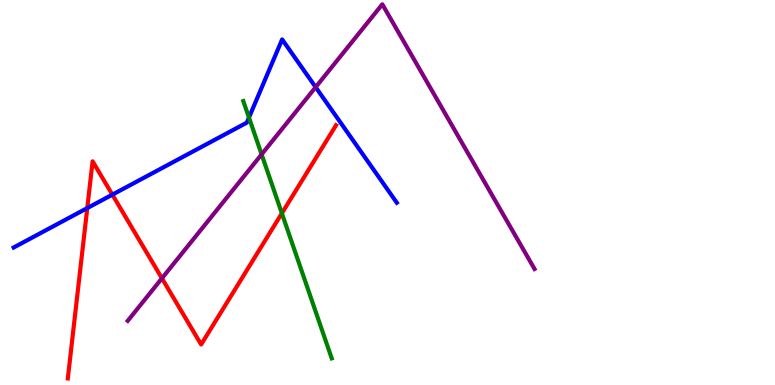[{'lines': ['blue', 'red'], 'intersections': [{'x': 1.13, 'y': 4.6}, {'x': 1.45, 'y': 4.94}]}, {'lines': ['green', 'red'], 'intersections': [{'x': 3.64, 'y': 4.46}]}, {'lines': ['purple', 'red'], 'intersections': [{'x': 2.09, 'y': 2.77}]}, {'lines': ['blue', 'green'], 'intersections': [{'x': 3.21, 'y': 6.95}]}, {'lines': ['blue', 'purple'], 'intersections': [{'x': 4.07, 'y': 7.74}]}, {'lines': ['green', 'purple'], 'intersections': [{'x': 3.38, 'y': 5.99}]}]